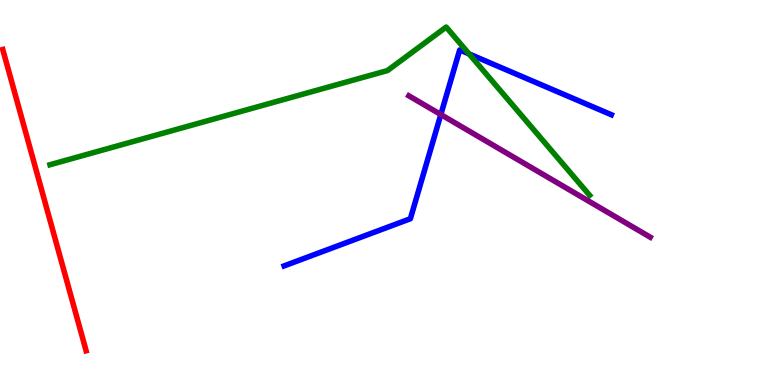[{'lines': ['blue', 'red'], 'intersections': []}, {'lines': ['green', 'red'], 'intersections': []}, {'lines': ['purple', 'red'], 'intersections': []}, {'lines': ['blue', 'green'], 'intersections': [{'x': 6.05, 'y': 8.6}]}, {'lines': ['blue', 'purple'], 'intersections': [{'x': 5.69, 'y': 7.03}]}, {'lines': ['green', 'purple'], 'intersections': []}]